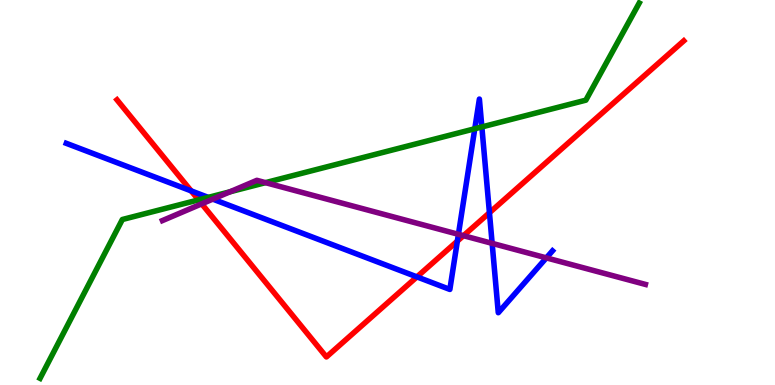[{'lines': ['blue', 'red'], 'intersections': [{'x': 2.47, 'y': 5.04}, {'x': 5.38, 'y': 2.81}, {'x': 5.9, 'y': 3.74}, {'x': 6.32, 'y': 4.47}]}, {'lines': ['green', 'red'], 'intersections': [{'x': 2.56, 'y': 4.81}]}, {'lines': ['purple', 'red'], 'intersections': [{'x': 2.6, 'y': 4.71}, {'x': 5.98, 'y': 3.88}]}, {'lines': ['blue', 'green'], 'intersections': [{'x': 2.69, 'y': 4.87}, {'x': 6.13, 'y': 6.66}, {'x': 6.22, 'y': 6.7}]}, {'lines': ['blue', 'purple'], 'intersections': [{'x': 2.75, 'y': 4.83}, {'x': 5.92, 'y': 3.91}, {'x': 6.35, 'y': 3.68}, {'x': 7.05, 'y': 3.3}]}, {'lines': ['green', 'purple'], 'intersections': [{'x': 2.97, 'y': 5.02}, {'x': 3.43, 'y': 5.26}]}]